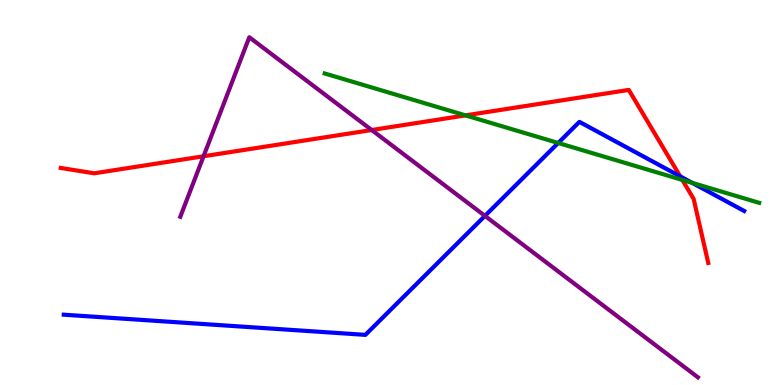[{'lines': ['blue', 'red'], 'intersections': [{'x': 8.78, 'y': 5.42}]}, {'lines': ['green', 'red'], 'intersections': [{'x': 6.01, 'y': 7.0}, {'x': 8.8, 'y': 5.33}]}, {'lines': ['purple', 'red'], 'intersections': [{'x': 2.63, 'y': 5.94}, {'x': 4.8, 'y': 6.62}]}, {'lines': ['blue', 'green'], 'intersections': [{'x': 7.2, 'y': 6.29}, {'x': 8.93, 'y': 5.25}]}, {'lines': ['blue', 'purple'], 'intersections': [{'x': 6.26, 'y': 4.39}]}, {'lines': ['green', 'purple'], 'intersections': []}]